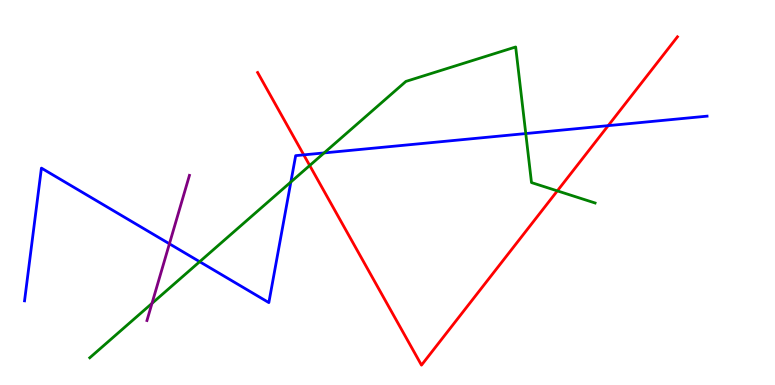[{'lines': ['blue', 'red'], 'intersections': [{'x': 3.92, 'y': 5.98}, {'x': 7.85, 'y': 6.74}]}, {'lines': ['green', 'red'], 'intersections': [{'x': 4.0, 'y': 5.7}, {'x': 7.19, 'y': 5.04}]}, {'lines': ['purple', 'red'], 'intersections': []}, {'lines': ['blue', 'green'], 'intersections': [{'x': 2.58, 'y': 3.2}, {'x': 3.75, 'y': 5.27}, {'x': 4.18, 'y': 6.03}, {'x': 6.78, 'y': 6.53}]}, {'lines': ['blue', 'purple'], 'intersections': [{'x': 2.19, 'y': 3.67}]}, {'lines': ['green', 'purple'], 'intersections': [{'x': 1.96, 'y': 2.12}]}]